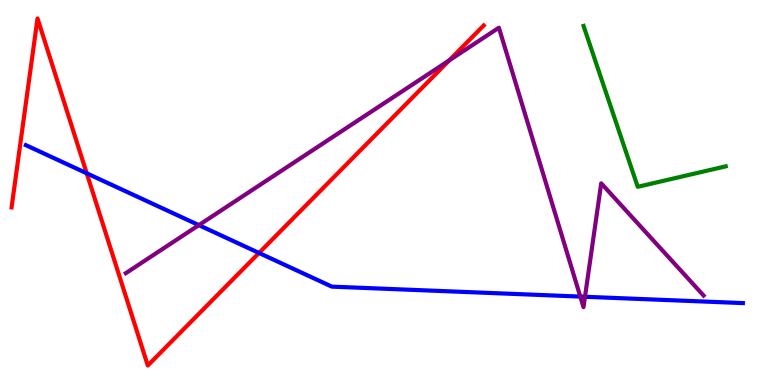[{'lines': ['blue', 'red'], 'intersections': [{'x': 1.12, 'y': 5.5}, {'x': 3.34, 'y': 3.43}]}, {'lines': ['green', 'red'], 'intersections': []}, {'lines': ['purple', 'red'], 'intersections': [{'x': 5.8, 'y': 8.43}]}, {'lines': ['blue', 'green'], 'intersections': []}, {'lines': ['blue', 'purple'], 'intersections': [{'x': 2.57, 'y': 4.15}, {'x': 7.49, 'y': 2.3}, {'x': 7.55, 'y': 2.29}]}, {'lines': ['green', 'purple'], 'intersections': []}]